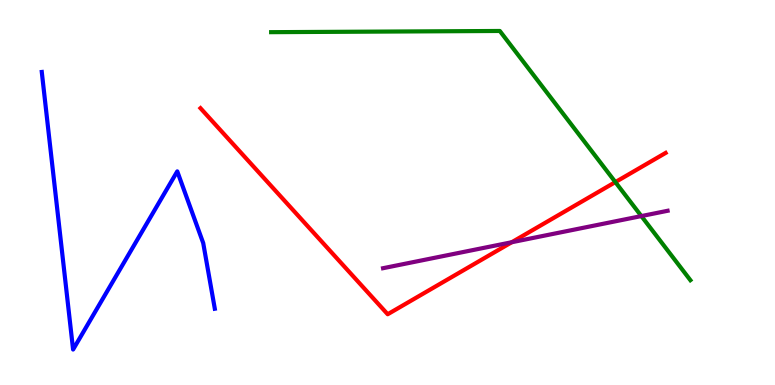[{'lines': ['blue', 'red'], 'intersections': []}, {'lines': ['green', 'red'], 'intersections': [{'x': 7.94, 'y': 5.27}]}, {'lines': ['purple', 'red'], 'intersections': [{'x': 6.6, 'y': 3.71}]}, {'lines': ['blue', 'green'], 'intersections': []}, {'lines': ['blue', 'purple'], 'intersections': []}, {'lines': ['green', 'purple'], 'intersections': [{'x': 8.28, 'y': 4.39}]}]